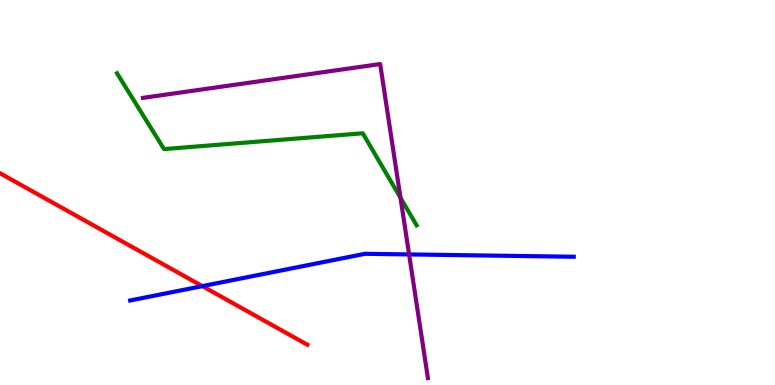[{'lines': ['blue', 'red'], 'intersections': [{'x': 2.61, 'y': 2.57}]}, {'lines': ['green', 'red'], 'intersections': []}, {'lines': ['purple', 'red'], 'intersections': []}, {'lines': ['blue', 'green'], 'intersections': []}, {'lines': ['blue', 'purple'], 'intersections': [{'x': 5.28, 'y': 3.39}]}, {'lines': ['green', 'purple'], 'intersections': [{'x': 5.17, 'y': 4.86}]}]